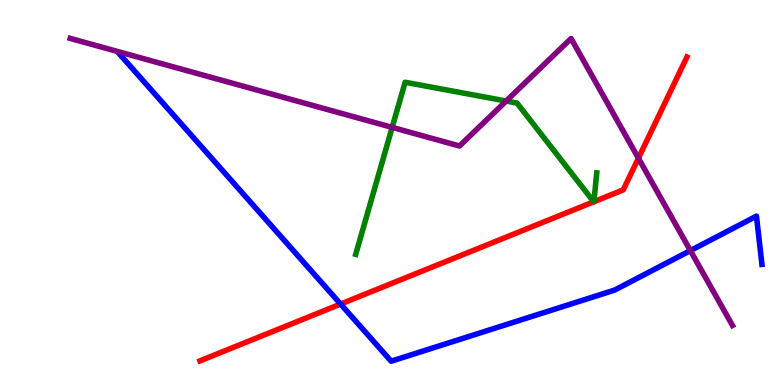[{'lines': ['blue', 'red'], 'intersections': [{'x': 4.39, 'y': 2.1}]}, {'lines': ['green', 'red'], 'intersections': [{'x': 7.66, 'y': 4.76}, {'x': 7.66, 'y': 4.76}]}, {'lines': ['purple', 'red'], 'intersections': [{'x': 8.24, 'y': 5.89}]}, {'lines': ['blue', 'green'], 'intersections': []}, {'lines': ['blue', 'purple'], 'intersections': [{'x': 8.91, 'y': 3.49}]}, {'lines': ['green', 'purple'], 'intersections': [{'x': 5.06, 'y': 6.69}, {'x': 6.53, 'y': 7.38}]}]